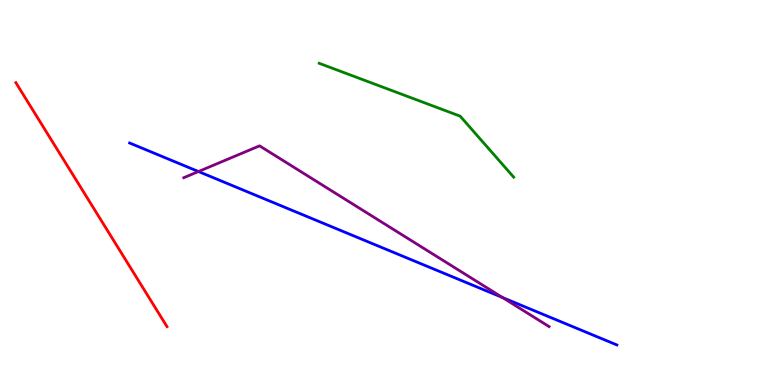[{'lines': ['blue', 'red'], 'intersections': []}, {'lines': ['green', 'red'], 'intersections': []}, {'lines': ['purple', 'red'], 'intersections': []}, {'lines': ['blue', 'green'], 'intersections': []}, {'lines': ['blue', 'purple'], 'intersections': [{'x': 2.56, 'y': 5.54}, {'x': 6.49, 'y': 2.27}]}, {'lines': ['green', 'purple'], 'intersections': []}]